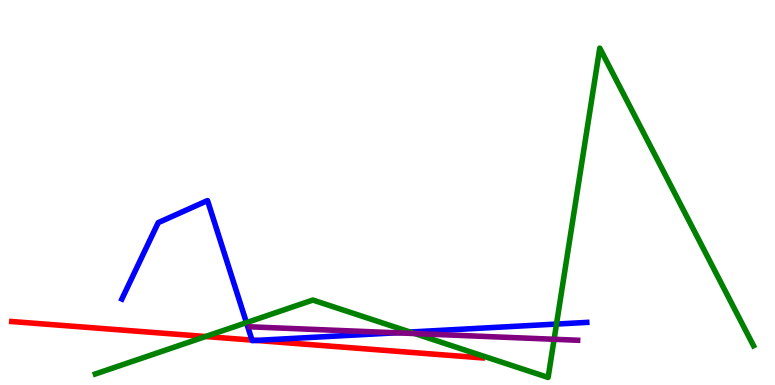[{'lines': ['blue', 'red'], 'intersections': [{'x': 3.25, 'y': 1.17}, {'x': 3.31, 'y': 1.16}]}, {'lines': ['green', 'red'], 'intersections': [{'x': 2.65, 'y': 1.26}]}, {'lines': ['purple', 'red'], 'intersections': []}, {'lines': ['blue', 'green'], 'intersections': [{'x': 3.18, 'y': 1.62}, {'x': 5.29, 'y': 1.38}, {'x': 7.18, 'y': 1.58}]}, {'lines': ['blue', 'purple'], 'intersections': [{'x': 5.11, 'y': 1.36}]}, {'lines': ['green', 'purple'], 'intersections': [{'x': 5.35, 'y': 1.34}, {'x': 7.15, 'y': 1.19}]}]